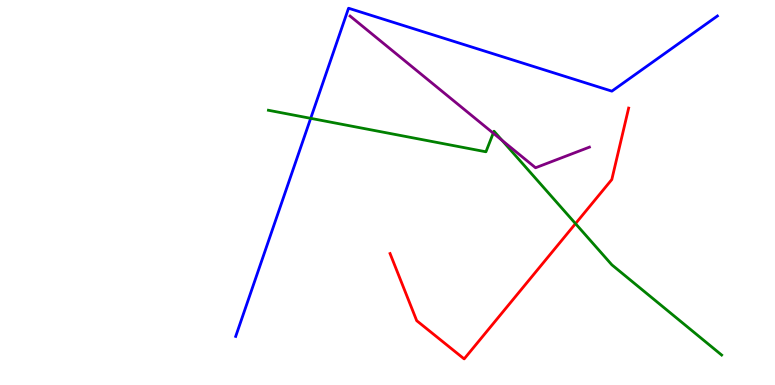[{'lines': ['blue', 'red'], 'intersections': []}, {'lines': ['green', 'red'], 'intersections': [{'x': 7.43, 'y': 4.19}]}, {'lines': ['purple', 'red'], 'intersections': []}, {'lines': ['blue', 'green'], 'intersections': [{'x': 4.01, 'y': 6.93}]}, {'lines': ['blue', 'purple'], 'intersections': []}, {'lines': ['green', 'purple'], 'intersections': [{'x': 6.36, 'y': 6.54}, {'x': 6.48, 'y': 6.35}]}]